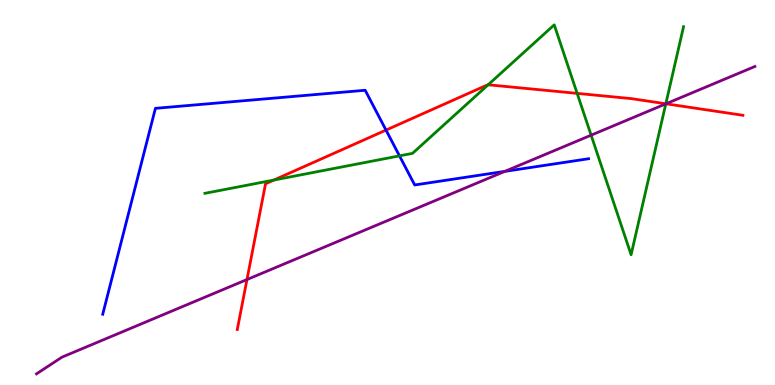[{'lines': ['blue', 'red'], 'intersections': [{'x': 4.98, 'y': 6.62}]}, {'lines': ['green', 'red'], 'intersections': [{'x': 3.53, 'y': 5.32}, {'x': 6.3, 'y': 7.8}, {'x': 7.45, 'y': 7.57}, {'x': 8.59, 'y': 7.3}]}, {'lines': ['purple', 'red'], 'intersections': [{'x': 3.19, 'y': 2.74}, {'x': 8.59, 'y': 7.3}]}, {'lines': ['blue', 'green'], 'intersections': [{'x': 5.15, 'y': 5.95}]}, {'lines': ['blue', 'purple'], 'intersections': [{'x': 6.51, 'y': 5.55}]}, {'lines': ['green', 'purple'], 'intersections': [{'x': 7.63, 'y': 6.49}, {'x': 8.59, 'y': 7.3}]}]